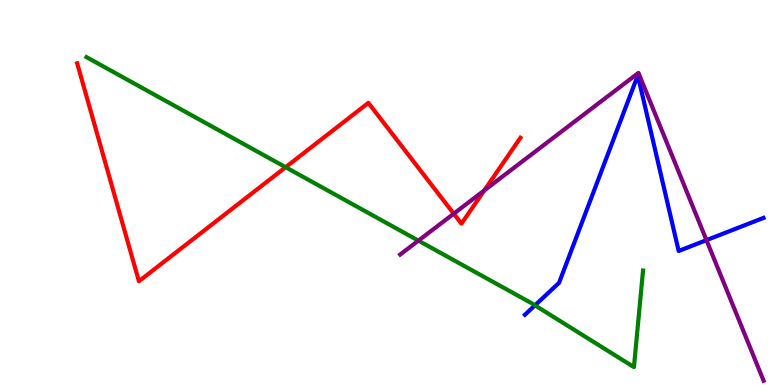[{'lines': ['blue', 'red'], 'intersections': []}, {'lines': ['green', 'red'], 'intersections': [{'x': 3.69, 'y': 5.66}]}, {'lines': ['purple', 'red'], 'intersections': [{'x': 5.85, 'y': 4.45}, {'x': 6.25, 'y': 5.05}]}, {'lines': ['blue', 'green'], 'intersections': [{'x': 6.9, 'y': 2.07}]}, {'lines': ['blue', 'purple'], 'intersections': [{'x': 9.12, 'y': 3.76}]}, {'lines': ['green', 'purple'], 'intersections': [{'x': 5.4, 'y': 3.75}]}]